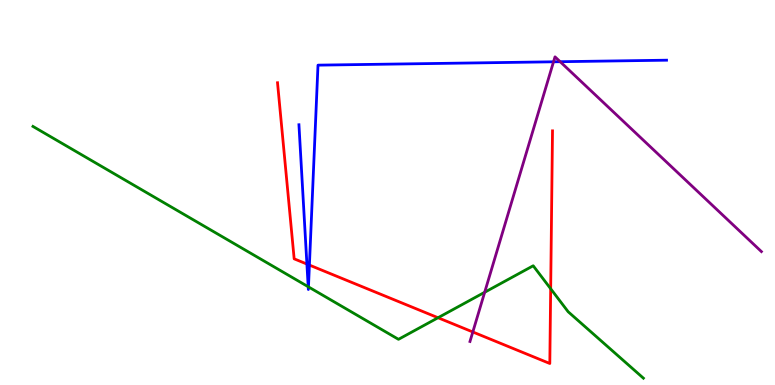[{'lines': ['blue', 'red'], 'intersections': [{'x': 3.96, 'y': 3.14}, {'x': 3.99, 'y': 3.12}]}, {'lines': ['green', 'red'], 'intersections': [{'x': 5.65, 'y': 1.75}, {'x': 7.11, 'y': 2.5}]}, {'lines': ['purple', 'red'], 'intersections': [{'x': 6.1, 'y': 1.38}]}, {'lines': ['blue', 'green'], 'intersections': [{'x': 3.98, 'y': 2.55}, {'x': 3.98, 'y': 2.55}]}, {'lines': ['blue', 'purple'], 'intersections': [{'x': 7.14, 'y': 8.39}, {'x': 7.23, 'y': 8.4}]}, {'lines': ['green', 'purple'], 'intersections': [{'x': 6.25, 'y': 2.41}]}]